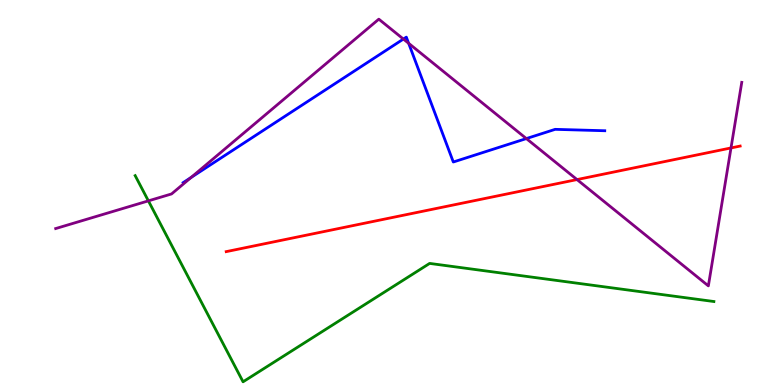[{'lines': ['blue', 'red'], 'intersections': []}, {'lines': ['green', 'red'], 'intersections': []}, {'lines': ['purple', 'red'], 'intersections': [{'x': 7.45, 'y': 5.34}, {'x': 9.43, 'y': 6.16}]}, {'lines': ['blue', 'green'], 'intersections': []}, {'lines': ['blue', 'purple'], 'intersections': [{'x': 2.47, 'y': 5.39}, {'x': 5.21, 'y': 8.99}, {'x': 5.27, 'y': 8.87}, {'x': 6.79, 'y': 6.4}]}, {'lines': ['green', 'purple'], 'intersections': [{'x': 1.91, 'y': 4.78}]}]